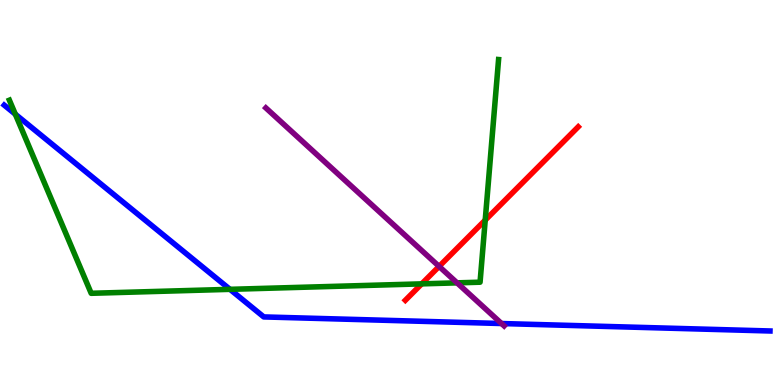[{'lines': ['blue', 'red'], 'intersections': []}, {'lines': ['green', 'red'], 'intersections': [{'x': 5.44, 'y': 2.63}, {'x': 6.26, 'y': 4.28}]}, {'lines': ['purple', 'red'], 'intersections': [{'x': 5.67, 'y': 3.08}]}, {'lines': ['blue', 'green'], 'intersections': [{'x': 0.198, 'y': 7.03}, {'x': 2.97, 'y': 2.48}]}, {'lines': ['blue', 'purple'], 'intersections': [{'x': 6.47, 'y': 1.6}]}, {'lines': ['green', 'purple'], 'intersections': [{'x': 5.9, 'y': 2.65}]}]